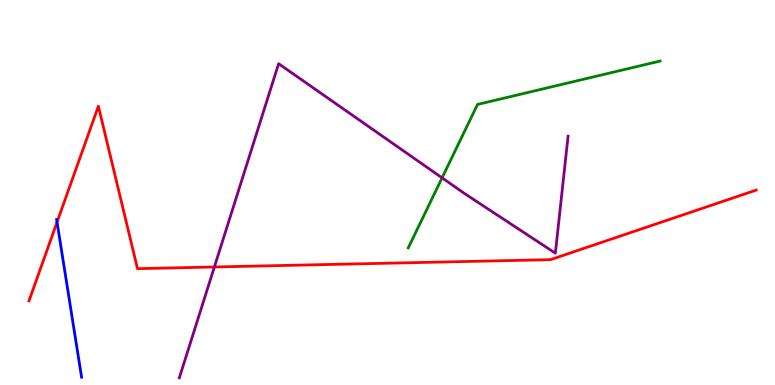[{'lines': ['blue', 'red'], 'intersections': [{'x': 0.736, 'y': 4.23}]}, {'lines': ['green', 'red'], 'intersections': []}, {'lines': ['purple', 'red'], 'intersections': [{'x': 2.77, 'y': 3.07}]}, {'lines': ['blue', 'green'], 'intersections': []}, {'lines': ['blue', 'purple'], 'intersections': []}, {'lines': ['green', 'purple'], 'intersections': [{'x': 5.7, 'y': 5.38}]}]